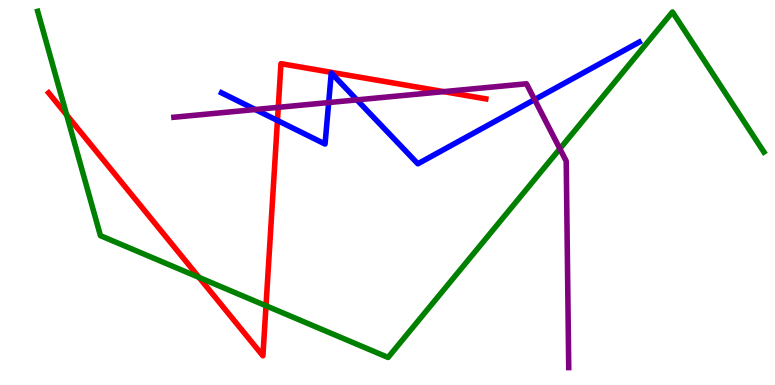[{'lines': ['blue', 'red'], 'intersections': [{'x': 3.58, 'y': 6.87}]}, {'lines': ['green', 'red'], 'intersections': [{'x': 0.86, 'y': 7.01}, {'x': 2.57, 'y': 2.79}, {'x': 3.43, 'y': 2.06}]}, {'lines': ['purple', 'red'], 'intersections': [{'x': 3.59, 'y': 7.21}, {'x': 5.73, 'y': 7.62}]}, {'lines': ['blue', 'green'], 'intersections': []}, {'lines': ['blue', 'purple'], 'intersections': [{'x': 3.29, 'y': 7.16}, {'x': 4.24, 'y': 7.34}, {'x': 4.61, 'y': 7.41}, {'x': 6.9, 'y': 7.41}]}, {'lines': ['green', 'purple'], 'intersections': [{'x': 7.22, 'y': 6.14}]}]